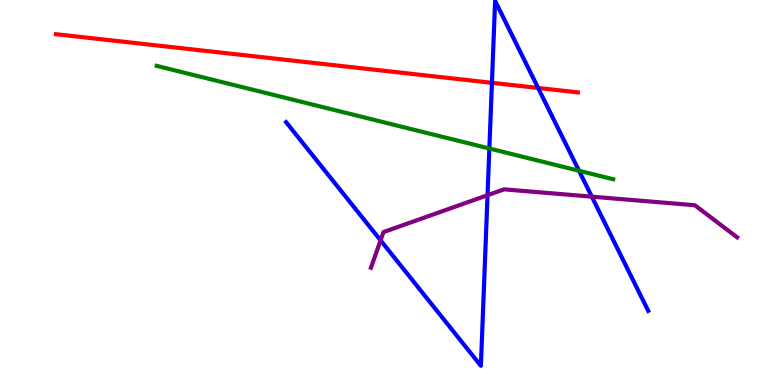[{'lines': ['blue', 'red'], 'intersections': [{'x': 6.35, 'y': 7.85}, {'x': 6.94, 'y': 7.72}]}, {'lines': ['green', 'red'], 'intersections': []}, {'lines': ['purple', 'red'], 'intersections': []}, {'lines': ['blue', 'green'], 'intersections': [{'x': 6.31, 'y': 6.14}, {'x': 7.47, 'y': 5.56}]}, {'lines': ['blue', 'purple'], 'intersections': [{'x': 4.91, 'y': 3.76}, {'x': 6.29, 'y': 4.93}, {'x': 7.64, 'y': 4.89}]}, {'lines': ['green', 'purple'], 'intersections': []}]